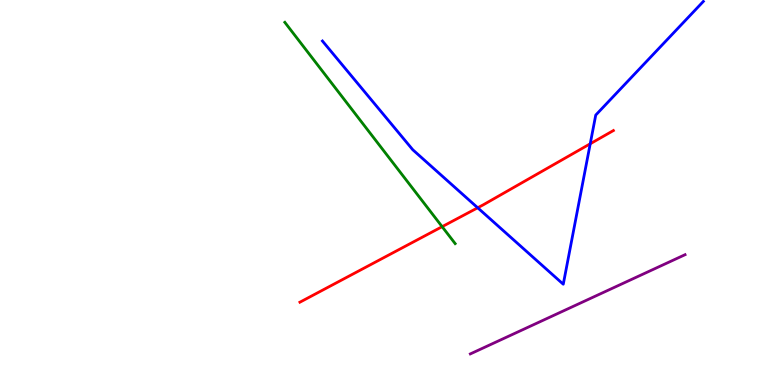[{'lines': ['blue', 'red'], 'intersections': [{'x': 6.16, 'y': 4.6}, {'x': 7.62, 'y': 6.27}]}, {'lines': ['green', 'red'], 'intersections': [{'x': 5.7, 'y': 4.11}]}, {'lines': ['purple', 'red'], 'intersections': []}, {'lines': ['blue', 'green'], 'intersections': []}, {'lines': ['blue', 'purple'], 'intersections': []}, {'lines': ['green', 'purple'], 'intersections': []}]